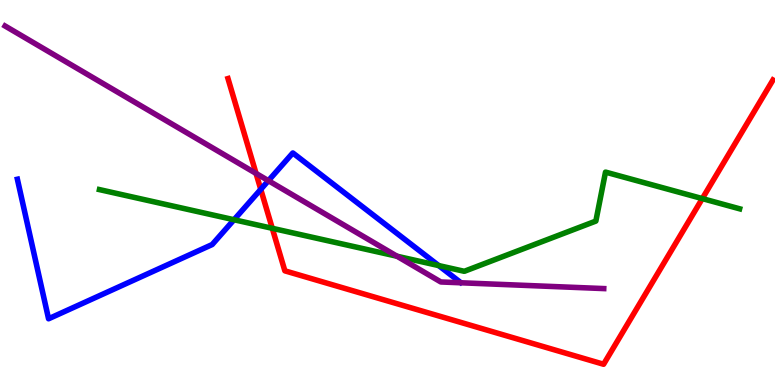[{'lines': ['blue', 'red'], 'intersections': [{'x': 3.36, 'y': 5.08}]}, {'lines': ['green', 'red'], 'intersections': [{'x': 3.51, 'y': 4.07}, {'x': 9.06, 'y': 4.84}]}, {'lines': ['purple', 'red'], 'intersections': [{'x': 3.3, 'y': 5.5}]}, {'lines': ['blue', 'green'], 'intersections': [{'x': 3.02, 'y': 4.29}, {'x': 5.66, 'y': 3.1}]}, {'lines': ['blue', 'purple'], 'intersections': [{'x': 3.46, 'y': 5.31}]}, {'lines': ['green', 'purple'], 'intersections': [{'x': 5.12, 'y': 3.34}]}]